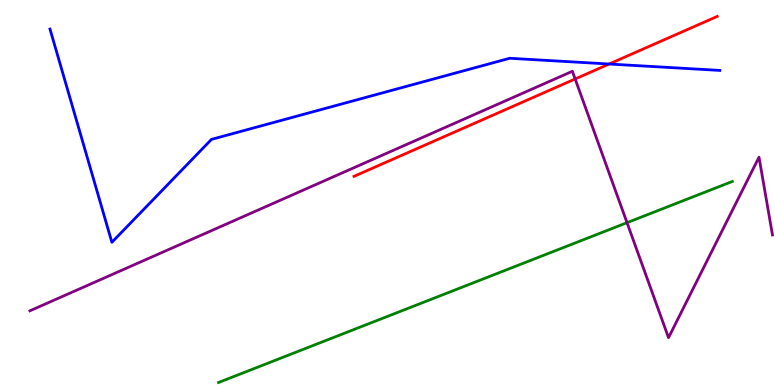[{'lines': ['blue', 'red'], 'intersections': [{'x': 7.86, 'y': 8.34}]}, {'lines': ['green', 'red'], 'intersections': []}, {'lines': ['purple', 'red'], 'intersections': [{'x': 7.42, 'y': 7.95}]}, {'lines': ['blue', 'green'], 'intersections': []}, {'lines': ['blue', 'purple'], 'intersections': []}, {'lines': ['green', 'purple'], 'intersections': [{'x': 8.09, 'y': 4.22}]}]